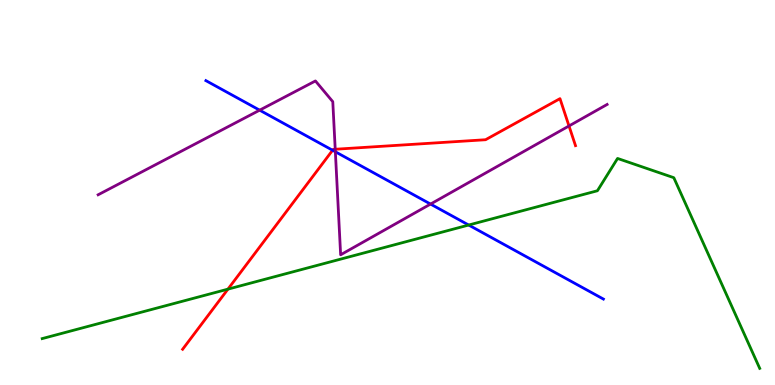[{'lines': ['blue', 'red'], 'intersections': [{'x': 4.29, 'y': 6.1}]}, {'lines': ['green', 'red'], 'intersections': [{'x': 2.94, 'y': 2.49}]}, {'lines': ['purple', 'red'], 'intersections': [{'x': 4.33, 'y': 6.12}, {'x': 7.34, 'y': 6.73}]}, {'lines': ['blue', 'green'], 'intersections': [{'x': 6.05, 'y': 4.15}]}, {'lines': ['blue', 'purple'], 'intersections': [{'x': 3.35, 'y': 7.14}, {'x': 4.33, 'y': 6.06}, {'x': 5.56, 'y': 4.7}]}, {'lines': ['green', 'purple'], 'intersections': []}]